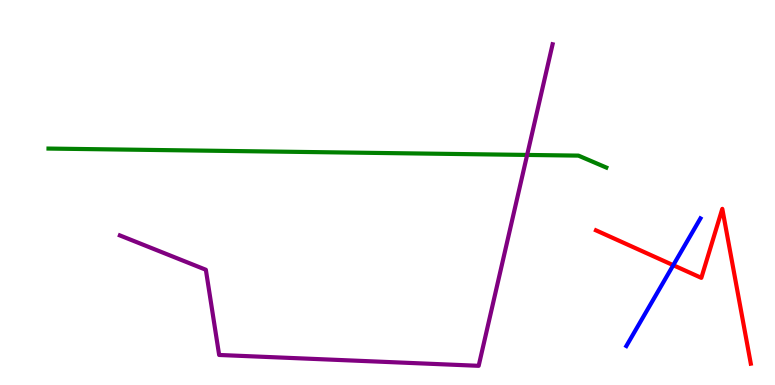[{'lines': ['blue', 'red'], 'intersections': [{'x': 8.69, 'y': 3.11}]}, {'lines': ['green', 'red'], 'intersections': []}, {'lines': ['purple', 'red'], 'intersections': []}, {'lines': ['blue', 'green'], 'intersections': []}, {'lines': ['blue', 'purple'], 'intersections': []}, {'lines': ['green', 'purple'], 'intersections': [{'x': 6.8, 'y': 5.98}]}]